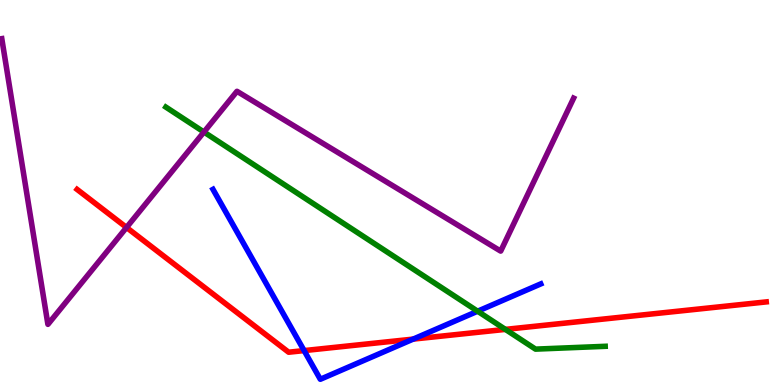[{'lines': ['blue', 'red'], 'intersections': [{'x': 3.92, 'y': 0.894}, {'x': 5.33, 'y': 1.19}]}, {'lines': ['green', 'red'], 'intersections': [{'x': 6.52, 'y': 1.44}]}, {'lines': ['purple', 'red'], 'intersections': [{'x': 1.63, 'y': 4.09}]}, {'lines': ['blue', 'green'], 'intersections': [{'x': 6.16, 'y': 1.92}]}, {'lines': ['blue', 'purple'], 'intersections': []}, {'lines': ['green', 'purple'], 'intersections': [{'x': 2.63, 'y': 6.57}]}]